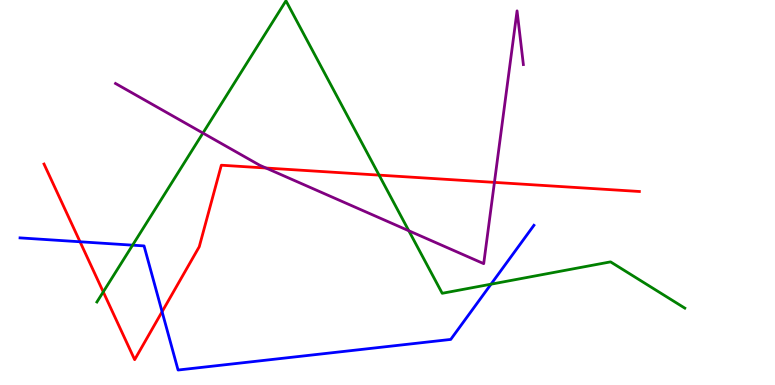[{'lines': ['blue', 'red'], 'intersections': [{'x': 1.03, 'y': 3.72}, {'x': 2.09, 'y': 1.9}]}, {'lines': ['green', 'red'], 'intersections': [{'x': 1.33, 'y': 2.42}, {'x': 4.89, 'y': 5.45}]}, {'lines': ['purple', 'red'], 'intersections': [{'x': 3.43, 'y': 5.64}, {'x': 6.38, 'y': 5.26}]}, {'lines': ['blue', 'green'], 'intersections': [{'x': 1.71, 'y': 3.63}, {'x': 6.34, 'y': 2.62}]}, {'lines': ['blue', 'purple'], 'intersections': []}, {'lines': ['green', 'purple'], 'intersections': [{'x': 2.62, 'y': 6.54}, {'x': 5.27, 'y': 4.01}]}]